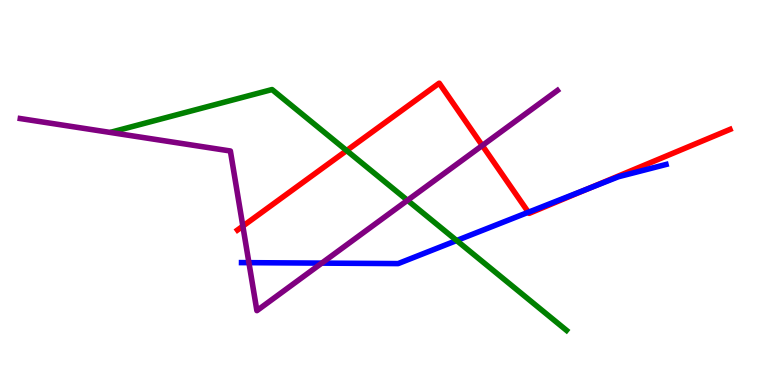[{'lines': ['blue', 'red'], 'intersections': [{'x': 6.82, 'y': 4.49}, {'x': 7.6, 'y': 5.11}]}, {'lines': ['green', 'red'], 'intersections': [{'x': 4.47, 'y': 6.09}]}, {'lines': ['purple', 'red'], 'intersections': [{'x': 3.13, 'y': 4.13}, {'x': 6.22, 'y': 6.22}]}, {'lines': ['blue', 'green'], 'intersections': [{'x': 5.89, 'y': 3.75}]}, {'lines': ['blue', 'purple'], 'intersections': [{'x': 3.21, 'y': 3.18}, {'x': 4.15, 'y': 3.17}]}, {'lines': ['green', 'purple'], 'intersections': [{'x': 5.26, 'y': 4.8}]}]